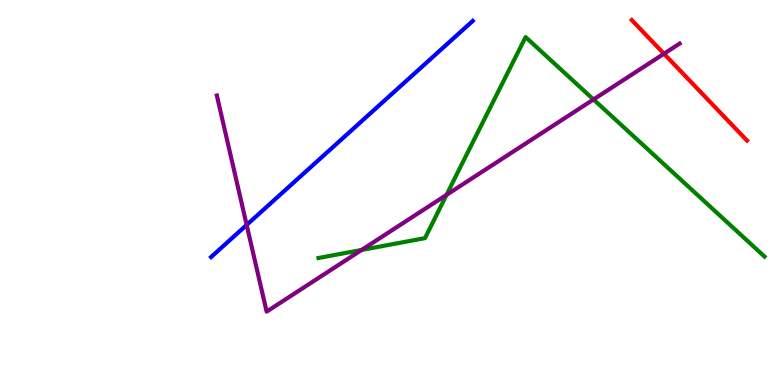[{'lines': ['blue', 'red'], 'intersections': []}, {'lines': ['green', 'red'], 'intersections': []}, {'lines': ['purple', 'red'], 'intersections': [{'x': 8.57, 'y': 8.6}]}, {'lines': ['blue', 'green'], 'intersections': []}, {'lines': ['blue', 'purple'], 'intersections': [{'x': 3.18, 'y': 4.16}]}, {'lines': ['green', 'purple'], 'intersections': [{'x': 4.67, 'y': 3.51}, {'x': 5.76, 'y': 4.94}, {'x': 7.66, 'y': 7.42}]}]